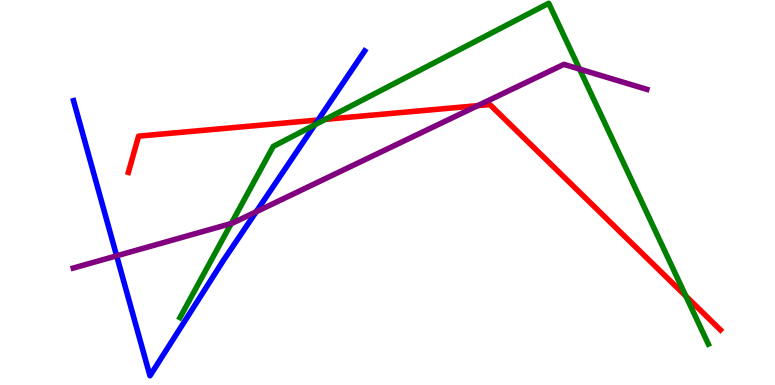[{'lines': ['blue', 'red'], 'intersections': [{'x': 4.1, 'y': 6.88}]}, {'lines': ['green', 'red'], 'intersections': [{'x': 4.2, 'y': 6.9}, {'x': 8.85, 'y': 2.31}]}, {'lines': ['purple', 'red'], 'intersections': [{'x': 6.16, 'y': 7.26}]}, {'lines': ['blue', 'green'], 'intersections': [{'x': 4.06, 'y': 6.76}]}, {'lines': ['blue', 'purple'], 'intersections': [{'x': 1.51, 'y': 3.36}, {'x': 3.31, 'y': 4.5}]}, {'lines': ['green', 'purple'], 'intersections': [{'x': 2.98, 'y': 4.19}, {'x': 7.48, 'y': 8.21}]}]